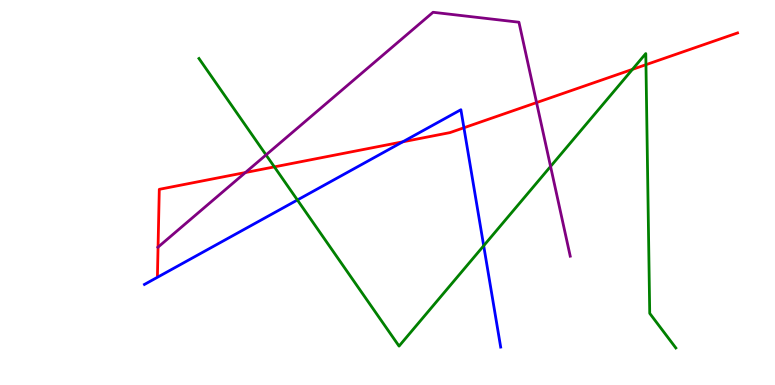[{'lines': ['blue', 'red'], 'intersections': [{'x': 5.2, 'y': 6.32}, {'x': 5.99, 'y': 6.68}]}, {'lines': ['green', 'red'], 'intersections': [{'x': 3.54, 'y': 5.67}, {'x': 8.16, 'y': 8.2}, {'x': 8.33, 'y': 8.32}]}, {'lines': ['purple', 'red'], 'intersections': [{'x': 2.04, 'y': 3.58}, {'x': 3.17, 'y': 5.52}, {'x': 6.92, 'y': 7.34}]}, {'lines': ['blue', 'green'], 'intersections': [{'x': 3.84, 'y': 4.81}, {'x': 6.24, 'y': 3.62}]}, {'lines': ['blue', 'purple'], 'intersections': []}, {'lines': ['green', 'purple'], 'intersections': [{'x': 3.43, 'y': 5.98}, {'x': 7.1, 'y': 5.68}]}]